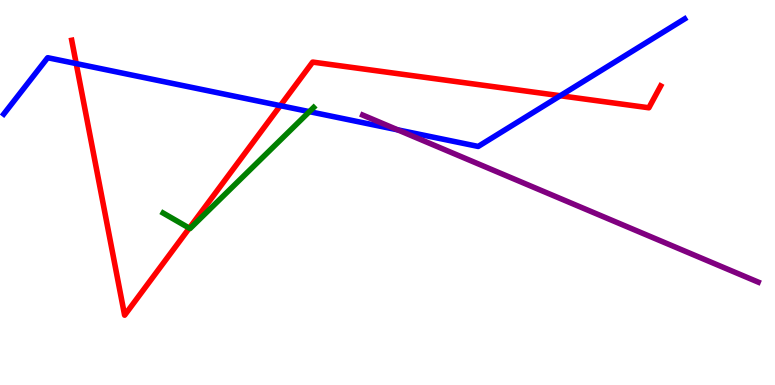[{'lines': ['blue', 'red'], 'intersections': [{'x': 0.983, 'y': 8.35}, {'x': 3.62, 'y': 7.26}, {'x': 7.23, 'y': 7.51}]}, {'lines': ['green', 'red'], 'intersections': [{'x': 2.44, 'y': 4.07}]}, {'lines': ['purple', 'red'], 'intersections': []}, {'lines': ['blue', 'green'], 'intersections': [{'x': 3.99, 'y': 7.1}]}, {'lines': ['blue', 'purple'], 'intersections': [{'x': 5.13, 'y': 6.63}]}, {'lines': ['green', 'purple'], 'intersections': []}]